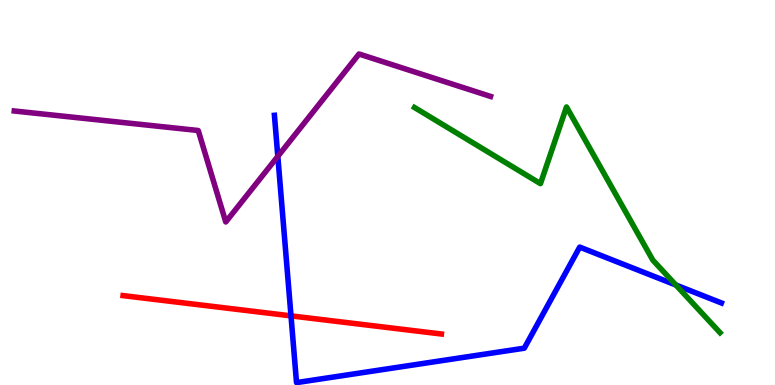[{'lines': ['blue', 'red'], 'intersections': [{'x': 3.75, 'y': 1.8}]}, {'lines': ['green', 'red'], 'intersections': []}, {'lines': ['purple', 'red'], 'intersections': []}, {'lines': ['blue', 'green'], 'intersections': [{'x': 8.72, 'y': 2.6}]}, {'lines': ['blue', 'purple'], 'intersections': [{'x': 3.58, 'y': 5.94}]}, {'lines': ['green', 'purple'], 'intersections': []}]